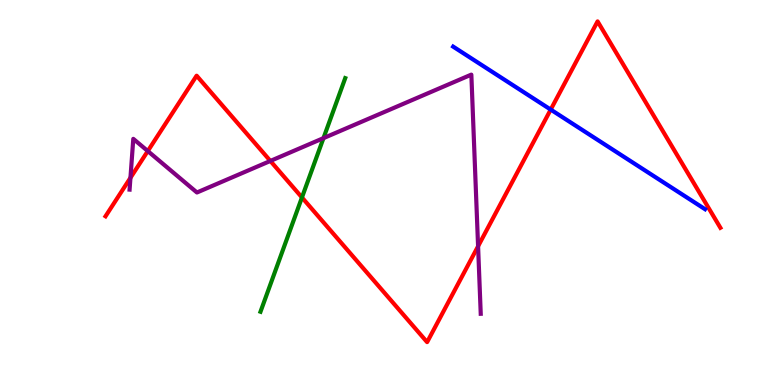[{'lines': ['blue', 'red'], 'intersections': [{'x': 7.11, 'y': 7.15}]}, {'lines': ['green', 'red'], 'intersections': [{'x': 3.9, 'y': 4.87}]}, {'lines': ['purple', 'red'], 'intersections': [{'x': 1.68, 'y': 5.38}, {'x': 1.91, 'y': 6.08}, {'x': 3.49, 'y': 5.82}, {'x': 6.17, 'y': 3.6}]}, {'lines': ['blue', 'green'], 'intersections': []}, {'lines': ['blue', 'purple'], 'intersections': []}, {'lines': ['green', 'purple'], 'intersections': [{'x': 4.17, 'y': 6.41}]}]